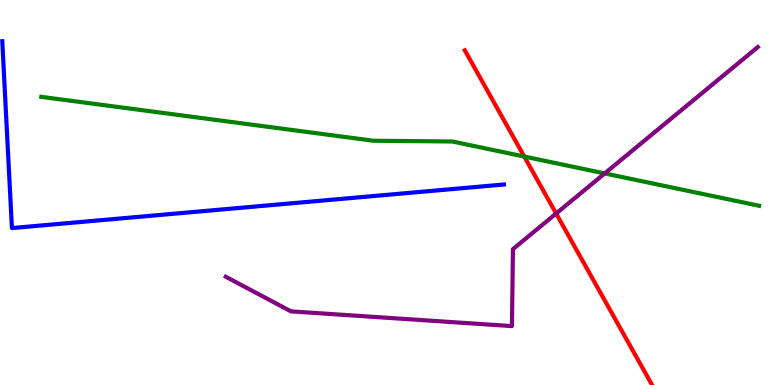[{'lines': ['blue', 'red'], 'intersections': []}, {'lines': ['green', 'red'], 'intersections': [{'x': 6.76, 'y': 5.93}]}, {'lines': ['purple', 'red'], 'intersections': [{'x': 7.18, 'y': 4.45}]}, {'lines': ['blue', 'green'], 'intersections': []}, {'lines': ['blue', 'purple'], 'intersections': []}, {'lines': ['green', 'purple'], 'intersections': [{'x': 7.8, 'y': 5.5}]}]